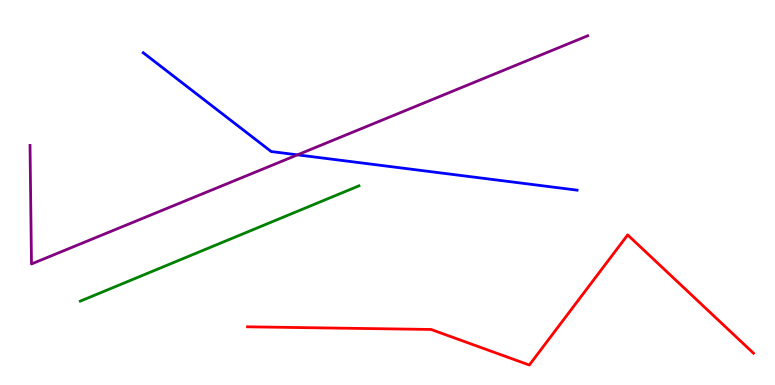[{'lines': ['blue', 'red'], 'intersections': []}, {'lines': ['green', 'red'], 'intersections': []}, {'lines': ['purple', 'red'], 'intersections': []}, {'lines': ['blue', 'green'], 'intersections': []}, {'lines': ['blue', 'purple'], 'intersections': [{'x': 3.84, 'y': 5.98}]}, {'lines': ['green', 'purple'], 'intersections': []}]